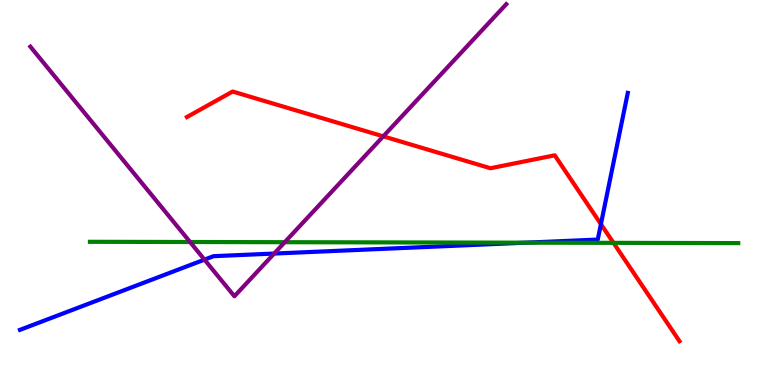[{'lines': ['blue', 'red'], 'intersections': [{'x': 7.75, 'y': 4.18}]}, {'lines': ['green', 'red'], 'intersections': [{'x': 7.92, 'y': 3.69}]}, {'lines': ['purple', 'red'], 'intersections': [{'x': 4.95, 'y': 6.46}]}, {'lines': ['blue', 'green'], 'intersections': [{'x': 6.79, 'y': 3.7}]}, {'lines': ['blue', 'purple'], 'intersections': [{'x': 2.64, 'y': 3.26}, {'x': 3.54, 'y': 3.41}]}, {'lines': ['green', 'purple'], 'intersections': [{'x': 2.45, 'y': 3.71}, {'x': 3.67, 'y': 3.71}]}]